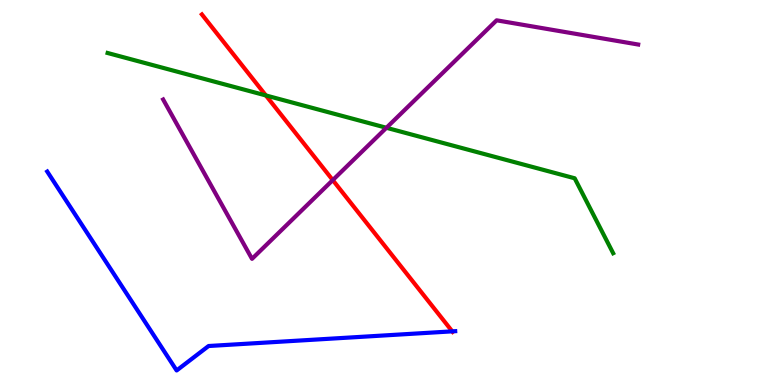[{'lines': ['blue', 'red'], 'intersections': [{'x': 5.84, 'y': 1.39}]}, {'lines': ['green', 'red'], 'intersections': [{'x': 3.43, 'y': 7.52}]}, {'lines': ['purple', 'red'], 'intersections': [{'x': 4.29, 'y': 5.32}]}, {'lines': ['blue', 'green'], 'intersections': []}, {'lines': ['blue', 'purple'], 'intersections': []}, {'lines': ['green', 'purple'], 'intersections': [{'x': 4.99, 'y': 6.68}]}]